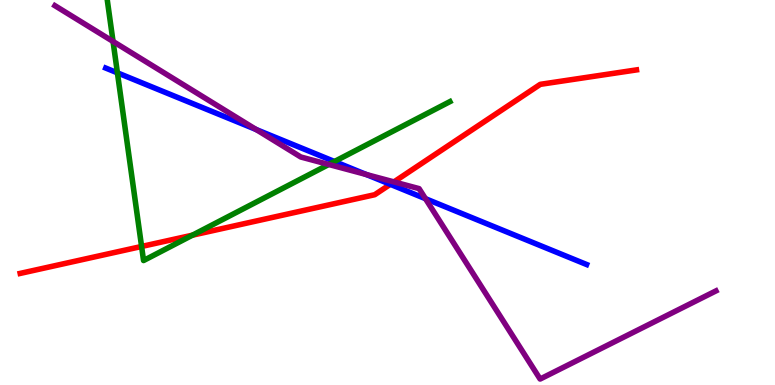[{'lines': ['blue', 'red'], 'intersections': [{'x': 5.04, 'y': 5.21}]}, {'lines': ['green', 'red'], 'intersections': [{'x': 1.83, 'y': 3.6}, {'x': 2.48, 'y': 3.89}]}, {'lines': ['purple', 'red'], 'intersections': [{'x': 5.08, 'y': 5.28}]}, {'lines': ['blue', 'green'], 'intersections': [{'x': 1.52, 'y': 8.11}, {'x': 4.32, 'y': 5.8}]}, {'lines': ['blue', 'purple'], 'intersections': [{'x': 3.3, 'y': 6.64}, {'x': 4.73, 'y': 5.47}, {'x': 5.49, 'y': 4.84}]}, {'lines': ['green', 'purple'], 'intersections': [{'x': 1.46, 'y': 8.92}, {'x': 4.24, 'y': 5.73}]}]